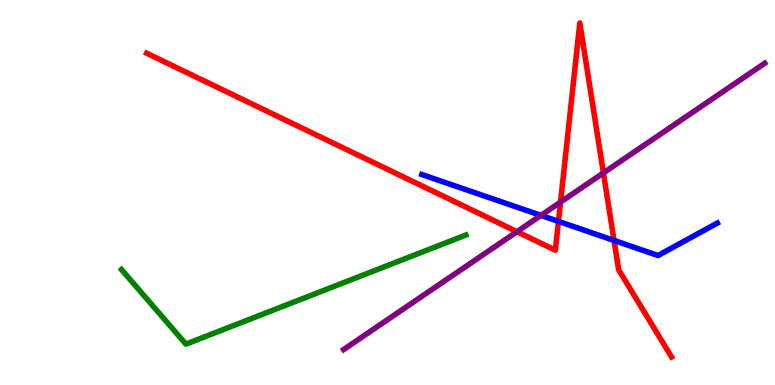[{'lines': ['blue', 'red'], 'intersections': [{'x': 7.21, 'y': 4.25}, {'x': 7.92, 'y': 3.75}]}, {'lines': ['green', 'red'], 'intersections': []}, {'lines': ['purple', 'red'], 'intersections': [{'x': 6.67, 'y': 3.98}, {'x': 7.23, 'y': 4.75}, {'x': 7.79, 'y': 5.51}]}, {'lines': ['blue', 'green'], 'intersections': []}, {'lines': ['blue', 'purple'], 'intersections': [{'x': 6.98, 'y': 4.41}]}, {'lines': ['green', 'purple'], 'intersections': []}]